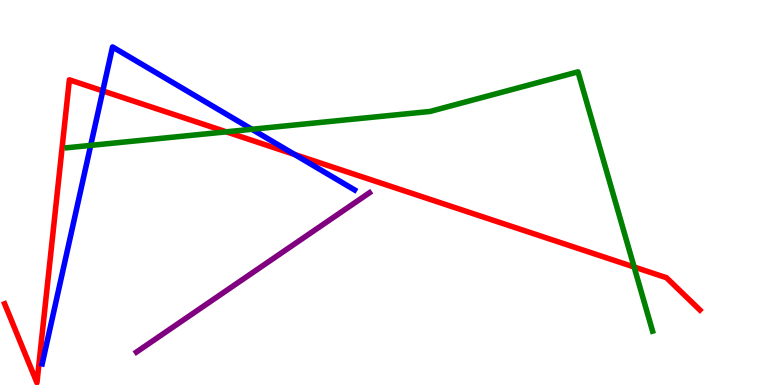[{'lines': ['blue', 'red'], 'intersections': [{'x': 1.33, 'y': 7.64}, {'x': 3.8, 'y': 5.99}]}, {'lines': ['green', 'red'], 'intersections': [{'x': 2.92, 'y': 6.58}, {'x': 8.18, 'y': 3.07}]}, {'lines': ['purple', 'red'], 'intersections': []}, {'lines': ['blue', 'green'], 'intersections': [{'x': 1.17, 'y': 6.22}, {'x': 3.25, 'y': 6.64}]}, {'lines': ['blue', 'purple'], 'intersections': []}, {'lines': ['green', 'purple'], 'intersections': []}]